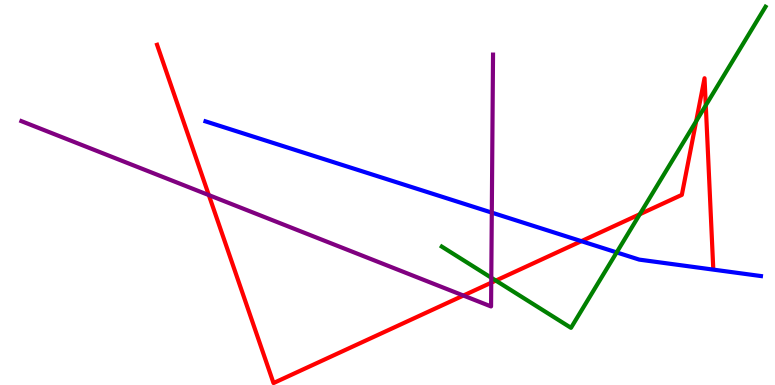[{'lines': ['blue', 'red'], 'intersections': [{'x': 7.5, 'y': 3.74}]}, {'lines': ['green', 'red'], 'intersections': [{'x': 6.4, 'y': 2.71}, {'x': 8.26, 'y': 4.44}, {'x': 8.98, 'y': 6.85}, {'x': 9.11, 'y': 7.26}]}, {'lines': ['purple', 'red'], 'intersections': [{'x': 2.69, 'y': 4.93}, {'x': 5.98, 'y': 2.32}, {'x': 6.34, 'y': 2.66}]}, {'lines': ['blue', 'green'], 'intersections': [{'x': 7.96, 'y': 3.44}]}, {'lines': ['blue', 'purple'], 'intersections': [{'x': 6.35, 'y': 4.48}]}, {'lines': ['green', 'purple'], 'intersections': [{'x': 6.34, 'y': 2.79}]}]